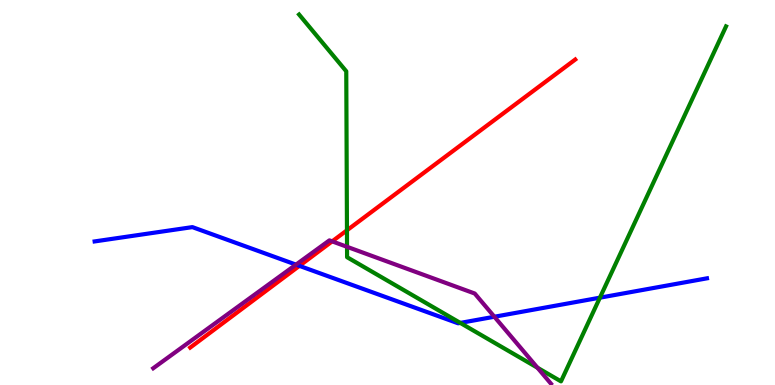[{'lines': ['blue', 'red'], 'intersections': [{'x': 3.86, 'y': 3.09}]}, {'lines': ['green', 'red'], 'intersections': [{'x': 4.48, 'y': 4.02}]}, {'lines': ['purple', 'red'], 'intersections': [{'x': 4.29, 'y': 3.73}]}, {'lines': ['blue', 'green'], 'intersections': [{'x': 5.94, 'y': 1.61}, {'x': 7.74, 'y': 2.27}]}, {'lines': ['blue', 'purple'], 'intersections': [{'x': 3.82, 'y': 3.13}, {'x': 6.38, 'y': 1.77}]}, {'lines': ['green', 'purple'], 'intersections': [{'x': 4.48, 'y': 3.59}, {'x': 6.93, 'y': 0.449}]}]